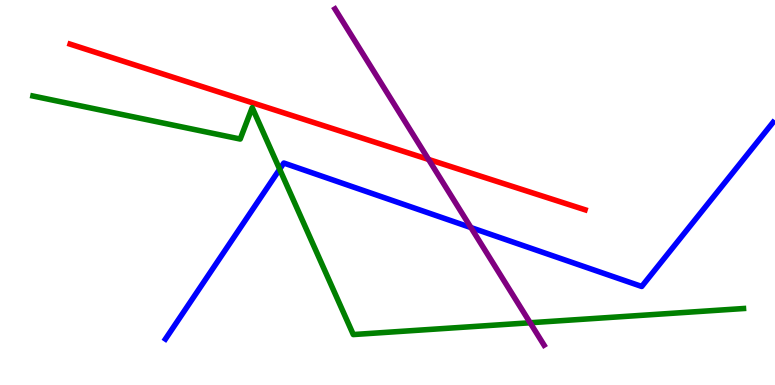[{'lines': ['blue', 'red'], 'intersections': []}, {'lines': ['green', 'red'], 'intersections': []}, {'lines': ['purple', 'red'], 'intersections': [{'x': 5.53, 'y': 5.86}]}, {'lines': ['blue', 'green'], 'intersections': [{'x': 3.61, 'y': 5.6}]}, {'lines': ['blue', 'purple'], 'intersections': [{'x': 6.08, 'y': 4.09}]}, {'lines': ['green', 'purple'], 'intersections': [{'x': 6.84, 'y': 1.62}]}]